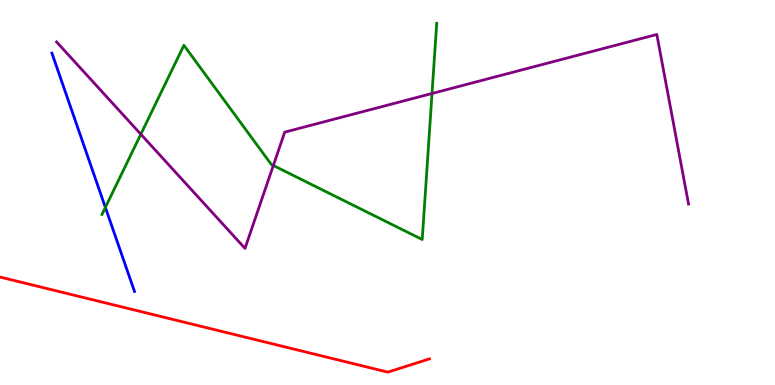[{'lines': ['blue', 'red'], 'intersections': []}, {'lines': ['green', 'red'], 'intersections': []}, {'lines': ['purple', 'red'], 'intersections': []}, {'lines': ['blue', 'green'], 'intersections': [{'x': 1.36, 'y': 4.61}]}, {'lines': ['blue', 'purple'], 'intersections': []}, {'lines': ['green', 'purple'], 'intersections': [{'x': 1.82, 'y': 6.51}, {'x': 3.53, 'y': 5.7}, {'x': 5.57, 'y': 7.57}]}]